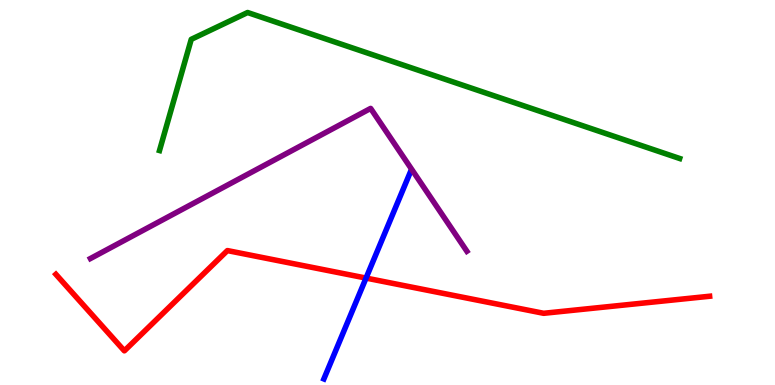[{'lines': ['blue', 'red'], 'intersections': [{'x': 4.72, 'y': 2.78}]}, {'lines': ['green', 'red'], 'intersections': []}, {'lines': ['purple', 'red'], 'intersections': []}, {'lines': ['blue', 'green'], 'intersections': []}, {'lines': ['blue', 'purple'], 'intersections': []}, {'lines': ['green', 'purple'], 'intersections': []}]